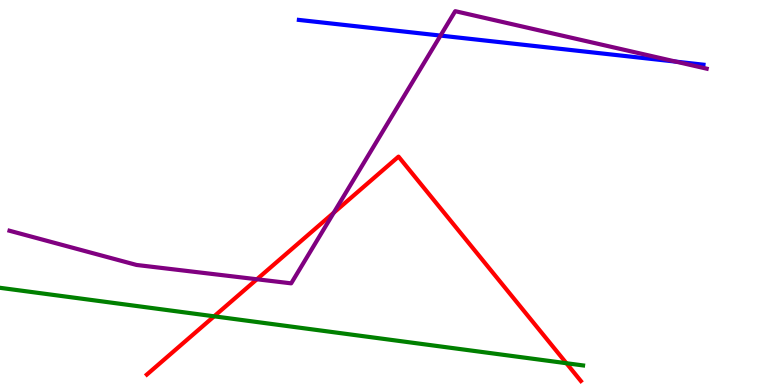[{'lines': ['blue', 'red'], 'intersections': []}, {'lines': ['green', 'red'], 'intersections': [{'x': 2.76, 'y': 1.78}, {'x': 7.31, 'y': 0.566}]}, {'lines': ['purple', 'red'], 'intersections': [{'x': 3.31, 'y': 2.75}, {'x': 4.31, 'y': 4.47}]}, {'lines': ['blue', 'green'], 'intersections': []}, {'lines': ['blue', 'purple'], 'intersections': [{'x': 5.68, 'y': 9.08}, {'x': 8.72, 'y': 8.4}]}, {'lines': ['green', 'purple'], 'intersections': []}]